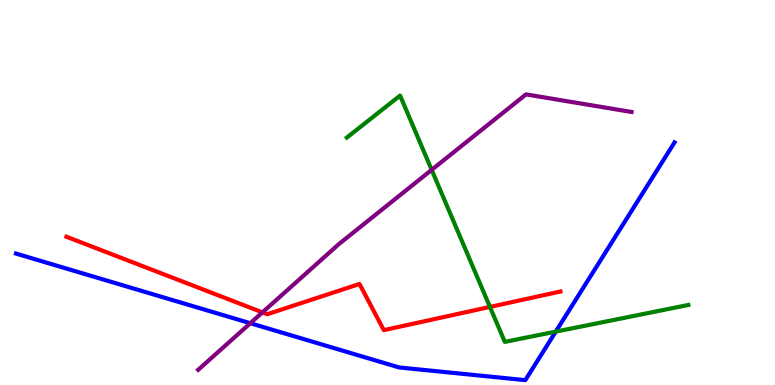[{'lines': ['blue', 'red'], 'intersections': []}, {'lines': ['green', 'red'], 'intersections': [{'x': 6.32, 'y': 2.03}]}, {'lines': ['purple', 'red'], 'intersections': [{'x': 3.39, 'y': 1.89}]}, {'lines': ['blue', 'green'], 'intersections': [{'x': 7.17, 'y': 1.39}]}, {'lines': ['blue', 'purple'], 'intersections': [{'x': 3.23, 'y': 1.6}]}, {'lines': ['green', 'purple'], 'intersections': [{'x': 5.57, 'y': 5.59}]}]